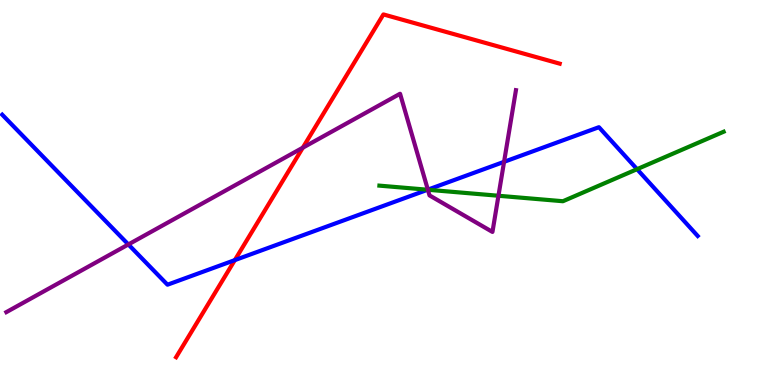[{'lines': ['blue', 'red'], 'intersections': [{'x': 3.03, 'y': 3.24}]}, {'lines': ['green', 'red'], 'intersections': []}, {'lines': ['purple', 'red'], 'intersections': [{'x': 3.91, 'y': 6.16}]}, {'lines': ['blue', 'green'], 'intersections': [{'x': 5.52, 'y': 5.07}, {'x': 8.22, 'y': 5.61}]}, {'lines': ['blue', 'purple'], 'intersections': [{'x': 1.66, 'y': 3.65}, {'x': 5.52, 'y': 5.07}, {'x': 6.5, 'y': 5.8}]}, {'lines': ['green', 'purple'], 'intersections': [{'x': 5.52, 'y': 5.07}, {'x': 6.43, 'y': 4.92}]}]